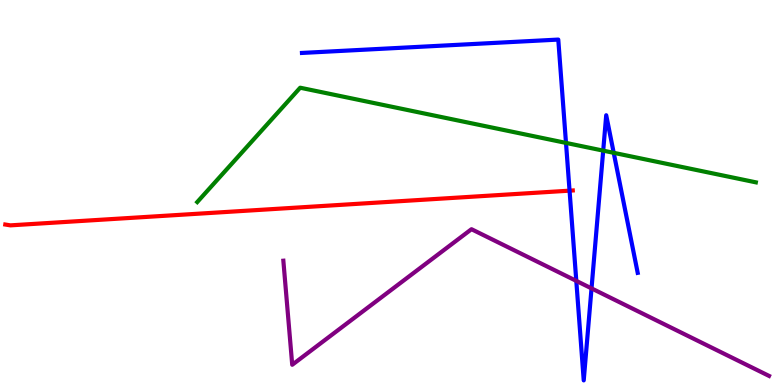[{'lines': ['blue', 'red'], 'intersections': [{'x': 7.35, 'y': 5.05}]}, {'lines': ['green', 'red'], 'intersections': []}, {'lines': ['purple', 'red'], 'intersections': []}, {'lines': ['blue', 'green'], 'intersections': [{'x': 7.3, 'y': 6.29}, {'x': 7.78, 'y': 6.09}, {'x': 7.92, 'y': 6.03}]}, {'lines': ['blue', 'purple'], 'intersections': [{'x': 7.44, 'y': 2.7}, {'x': 7.63, 'y': 2.51}]}, {'lines': ['green', 'purple'], 'intersections': []}]